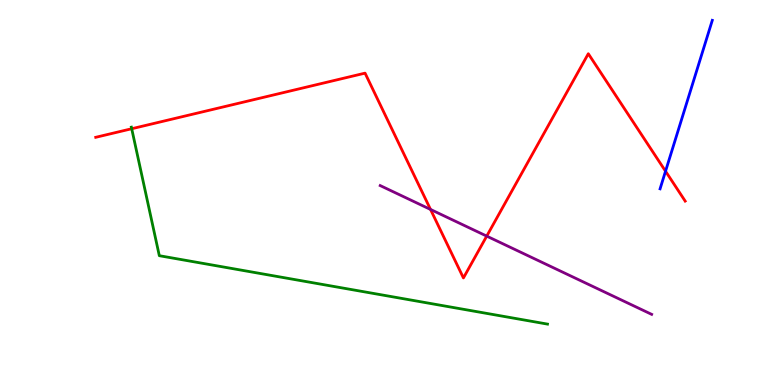[{'lines': ['blue', 'red'], 'intersections': [{'x': 8.59, 'y': 5.55}]}, {'lines': ['green', 'red'], 'intersections': [{'x': 1.7, 'y': 6.66}]}, {'lines': ['purple', 'red'], 'intersections': [{'x': 5.56, 'y': 4.56}, {'x': 6.28, 'y': 3.87}]}, {'lines': ['blue', 'green'], 'intersections': []}, {'lines': ['blue', 'purple'], 'intersections': []}, {'lines': ['green', 'purple'], 'intersections': []}]